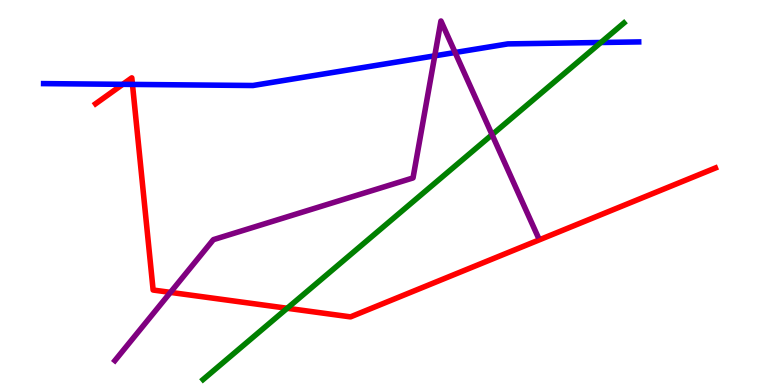[{'lines': ['blue', 'red'], 'intersections': [{'x': 1.58, 'y': 7.81}, {'x': 1.71, 'y': 7.81}]}, {'lines': ['green', 'red'], 'intersections': [{'x': 3.71, 'y': 1.99}]}, {'lines': ['purple', 'red'], 'intersections': [{'x': 2.2, 'y': 2.41}]}, {'lines': ['blue', 'green'], 'intersections': [{'x': 7.75, 'y': 8.9}]}, {'lines': ['blue', 'purple'], 'intersections': [{'x': 5.61, 'y': 8.55}, {'x': 5.87, 'y': 8.64}]}, {'lines': ['green', 'purple'], 'intersections': [{'x': 6.35, 'y': 6.5}]}]